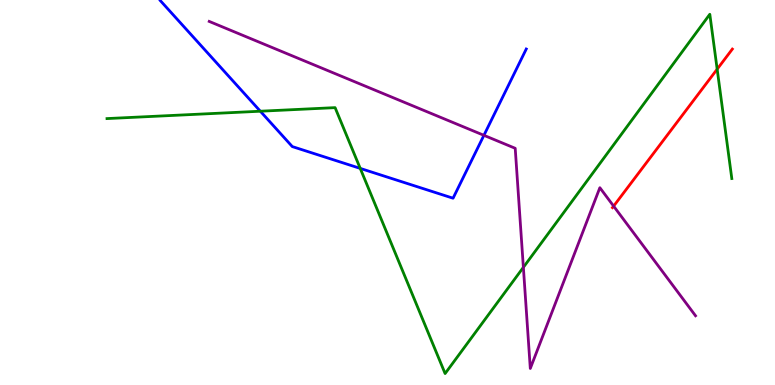[{'lines': ['blue', 'red'], 'intersections': []}, {'lines': ['green', 'red'], 'intersections': [{'x': 9.25, 'y': 8.2}]}, {'lines': ['purple', 'red'], 'intersections': [{'x': 7.92, 'y': 4.65}]}, {'lines': ['blue', 'green'], 'intersections': [{'x': 3.36, 'y': 7.11}, {'x': 4.65, 'y': 5.63}]}, {'lines': ['blue', 'purple'], 'intersections': [{'x': 6.24, 'y': 6.49}]}, {'lines': ['green', 'purple'], 'intersections': [{'x': 6.75, 'y': 3.06}]}]